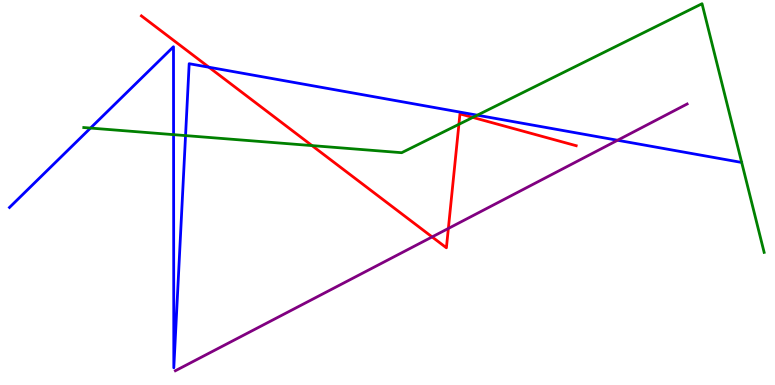[{'lines': ['blue', 'red'], 'intersections': [{'x': 2.7, 'y': 8.25}]}, {'lines': ['green', 'red'], 'intersections': [{'x': 4.03, 'y': 6.22}, {'x': 5.92, 'y': 6.77}, {'x': 6.1, 'y': 6.95}]}, {'lines': ['purple', 'red'], 'intersections': [{'x': 5.58, 'y': 3.85}, {'x': 5.79, 'y': 4.07}]}, {'lines': ['blue', 'green'], 'intersections': [{'x': 1.17, 'y': 6.67}, {'x': 2.24, 'y': 6.5}, {'x': 2.39, 'y': 6.48}, {'x': 6.16, 'y': 7.01}]}, {'lines': ['blue', 'purple'], 'intersections': [{'x': 7.97, 'y': 6.36}]}, {'lines': ['green', 'purple'], 'intersections': []}]